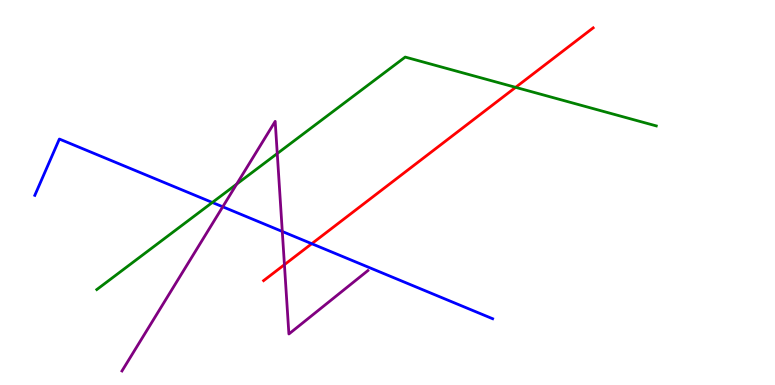[{'lines': ['blue', 'red'], 'intersections': [{'x': 4.02, 'y': 3.67}]}, {'lines': ['green', 'red'], 'intersections': [{'x': 6.65, 'y': 7.73}]}, {'lines': ['purple', 'red'], 'intersections': [{'x': 3.67, 'y': 3.13}]}, {'lines': ['blue', 'green'], 'intersections': [{'x': 2.74, 'y': 4.74}]}, {'lines': ['blue', 'purple'], 'intersections': [{'x': 2.87, 'y': 4.63}, {'x': 3.64, 'y': 3.99}]}, {'lines': ['green', 'purple'], 'intersections': [{'x': 3.05, 'y': 5.22}, {'x': 3.58, 'y': 6.01}]}]